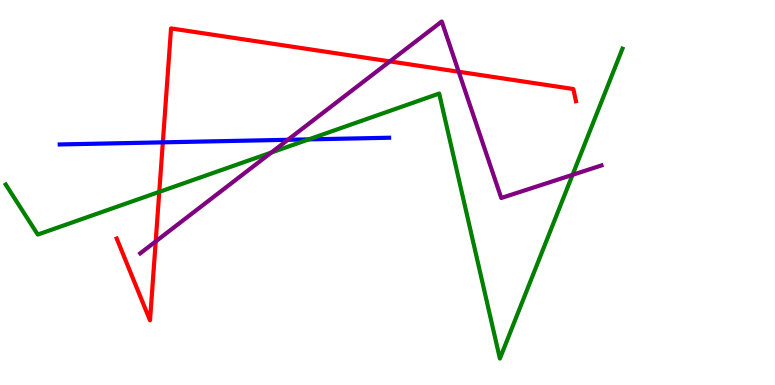[{'lines': ['blue', 'red'], 'intersections': [{'x': 2.1, 'y': 6.3}]}, {'lines': ['green', 'red'], 'intersections': [{'x': 2.06, 'y': 5.02}]}, {'lines': ['purple', 'red'], 'intersections': [{'x': 2.01, 'y': 3.73}, {'x': 5.03, 'y': 8.41}, {'x': 5.92, 'y': 8.14}]}, {'lines': ['blue', 'green'], 'intersections': [{'x': 3.98, 'y': 6.38}]}, {'lines': ['blue', 'purple'], 'intersections': [{'x': 3.71, 'y': 6.37}]}, {'lines': ['green', 'purple'], 'intersections': [{'x': 3.5, 'y': 6.04}, {'x': 7.39, 'y': 5.46}]}]